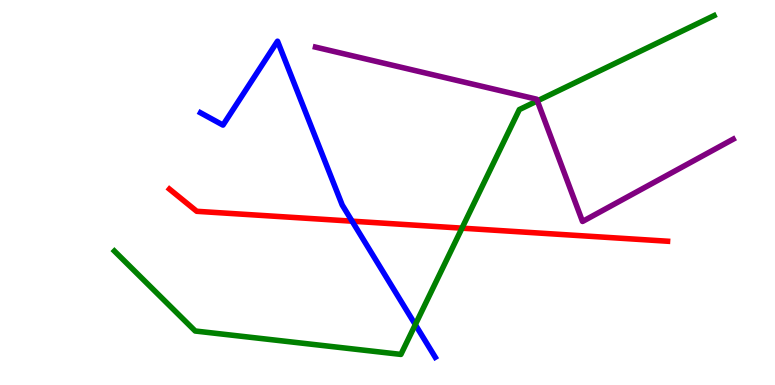[{'lines': ['blue', 'red'], 'intersections': [{'x': 4.54, 'y': 4.26}]}, {'lines': ['green', 'red'], 'intersections': [{'x': 5.96, 'y': 4.07}]}, {'lines': ['purple', 'red'], 'intersections': []}, {'lines': ['blue', 'green'], 'intersections': [{'x': 5.36, 'y': 1.57}]}, {'lines': ['blue', 'purple'], 'intersections': []}, {'lines': ['green', 'purple'], 'intersections': [{'x': 6.93, 'y': 7.38}]}]